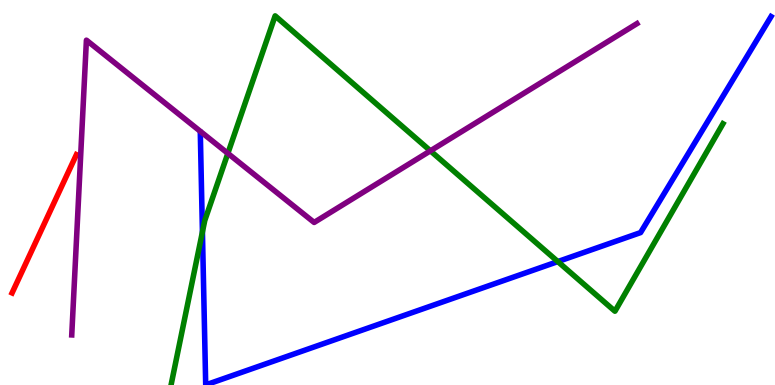[{'lines': ['blue', 'red'], 'intersections': []}, {'lines': ['green', 'red'], 'intersections': []}, {'lines': ['purple', 'red'], 'intersections': []}, {'lines': ['blue', 'green'], 'intersections': [{'x': 2.61, 'y': 3.98}, {'x': 7.2, 'y': 3.21}]}, {'lines': ['blue', 'purple'], 'intersections': []}, {'lines': ['green', 'purple'], 'intersections': [{'x': 2.94, 'y': 6.02}, {'x': 5.55, 'y': 6.08}]}]